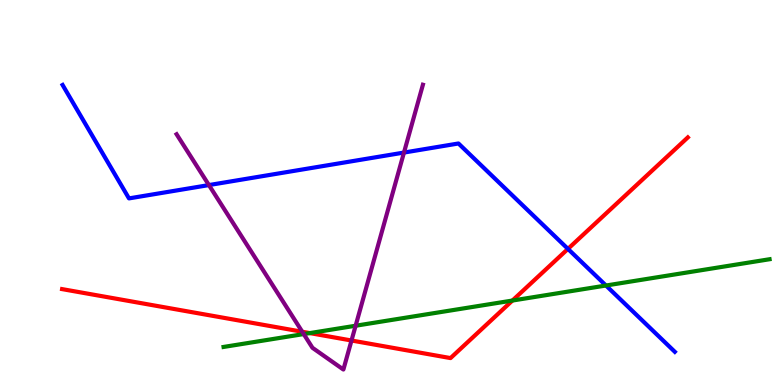[{'lines': ['blue', 'red'], 'intersections': [{'x': 7.33, 'y': 3.54}]}, {'lines': ['green', 'red'], 'intersections': [{'x': 4.0, 'y': 1.35}, {'x': 6.61, 'y': 2.19}]}, {'lines': ['purple', 'red'], 'intersections': [{'x': 3.9, 'y': 1.38}, {'x': 4.54, 'y': 1.16}]}, {'lines': ['blue', 'green'], 'intersections': [{'x': 7.82, 'y': 2.58}]}, {'lines': ['blue', 'purple'], 'intersections': [{'x': 2.7, 'y': 5.19}, {'x': 5.21, 'y': 6.04}]}, {'lines': ['green', 'purple'], 'intersections': [{'x': 3.92, 'y': 1.32}, {'x': 4.59, 'y': 1.54}]}]